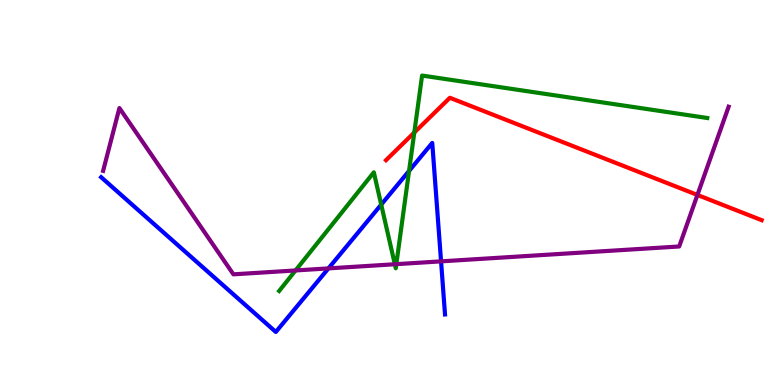[{'lines': ['blue', 'red'], 'intersections': []}, {'lines': ['green', 'red'], 'intersections': [{'x': 5.35, 'y': 6.56}]}, {'lines': ['purple', 'red'], 'intersections': [{'x': 9.0, 'y': 4.94}]}, {'lines': ['blue', 'green'], 'intersections': [{'x': 4.92, 'y': 4.69}, {'x': 5.28, 'y': 5.56}]}, {'lines': ['blue', 'purple'], 'intersections': [{'x': 4.24, 'y': 3.03}, {'x': 5.69, 'y': 3.21}]}, {'lines': ['green', 'purple'], 'intersections': [{'x': 3.81, 'y': 2.98}, {'x': 5.09, 'y': 3.14}, {'x': 5.11, 'y': 3.14}]}]